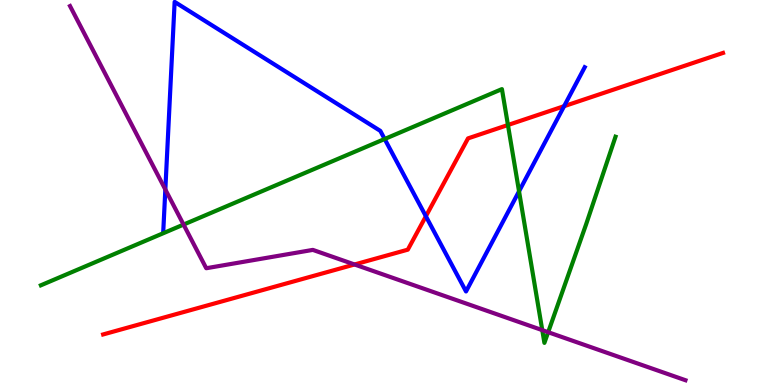[{'lines': ['blue', 'red'], 'intersections': [{'x': 5.5, 'y': 4.38}, {'x': 7.28, 'y': 7.24}]}, {'lines': ['green', 'red'], 'intersections': [{'x': 6.55, 'y': 6.75}]}, {'lines': ['purple', 'red'], 'intersections': [{'x': 4.57, 'y': 3.13}]}, {'lines': ['blue', 'green'], 'intersections': [{'x': 4.96, 'y': 6.39}, {'x': 6.7, 'y': 5.03}]}, {'lines': ['blue', 'purple'], 'intersections': [{'x': 2.13, 'y': 5.08}]}, {'lines': ['green', 'purple'], 'intersections': [{'x': 2.37, 'y': 4.17}, {'x': 7.0, 'y': 1.43}, {'x': 7.07, 'y': 1.37}]}]